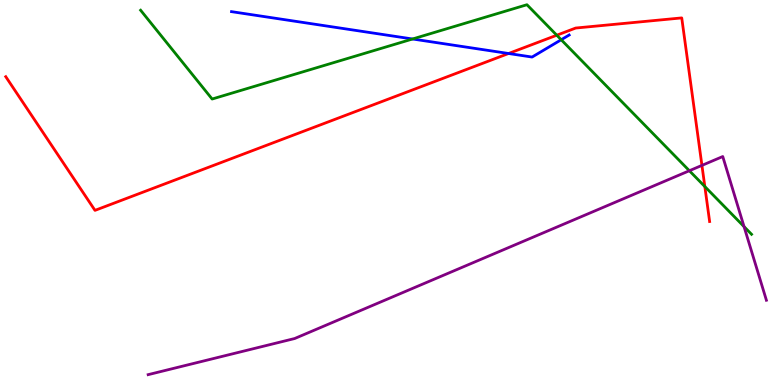[{'lines': ['blue', 'red'], 'intersections': [{'x': 6.56, 'y': 8.61}]}, {'lines': ['green', 'red'], 'intersections': [{'x': 7.18, 'y': 9.09}, {'x': 9.09, 'y': 5.15}]}, {'lines': ['purple', 'red'], 'intersections': [{'x': 9.06, 'y': 5.7}]}, {'lines': ['blue', 'green'], 'intersections': [{'x': 5.32, 'y': 8.99}, {'x': 7.24, 'y': 8.97}]}, {'lines': ['blue', 'purple'], 'intersections': []}, {'lines': ['green', 'purple'], 'intersections': [{'x': 8.89, 'y': 5.57}, {'x': 9.6, 'y': 4.11}]}]